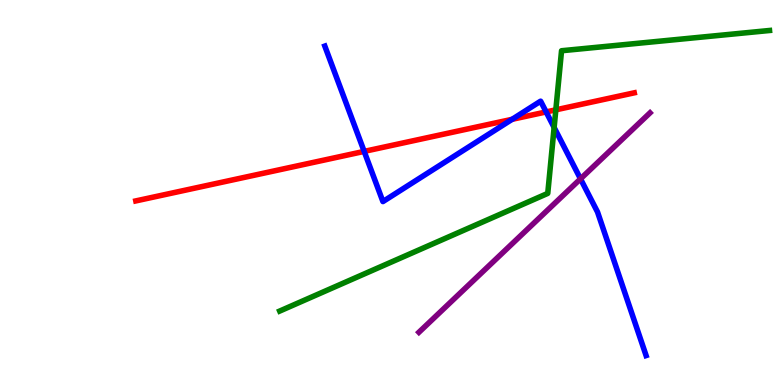[{'lines': ['blue', 'red'], 'intersections': [{'x': 4.7, 'y': 6.07}, {'x': 6.61, 'y': 6.9}, {'x': 7.05, 'y': 7.09}]}, {'lines': ['green', 'red'], 'intersections': [{'x': 7.17, 'y': 7.15}]}, {'lines': ['purple', 'red'], 'intersections': []}, {'lines': ['blue', 'green'], 'intersections': [{'x': 7.15, 'y': 6.69}]}, {'lines': ['blue', 'purple'], 'intersections': [{'x': 7.49, 'y': 5.35}]}, {'lines': ['green', 'purple'], 'intersections': []}]